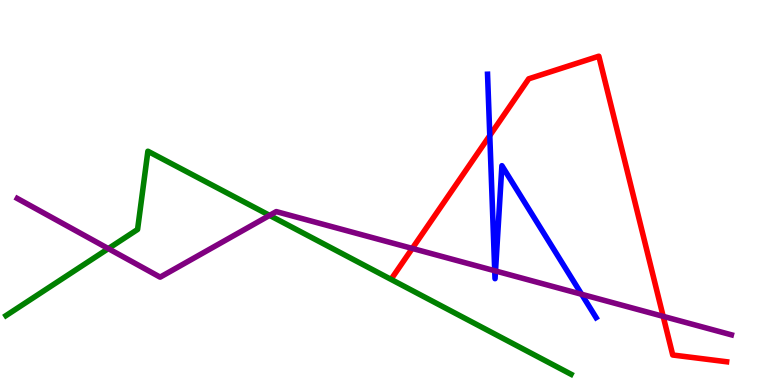[{'lines': ['blue', 'red'], 'intersections': [{'x': 6.32, 'y': 6.48}]}, {'lines': ['green', 'red'], 'intersections': []}, {'lines': ['purple', 'red'], 'intersections': [{'x': 5.32, 'y': 3.55}, {'x': 8.56, 'y': 1.78}]}, {'lines': ['blue', 'green'], 'intersections': []}, {'lines': ['blue', 'purple'], 'intersections': [{'x': 6.38, 'y': 2.97}, {'x': 6.39, 'y': 2.96}, {'x': 7.5, 'y': 2.36}]}, {'lines': ['green', 'purple'], 'intersections': [{'x': 1.4, 'y': 3.54}, {'x': 3.48, 'y': 4.41}]}]